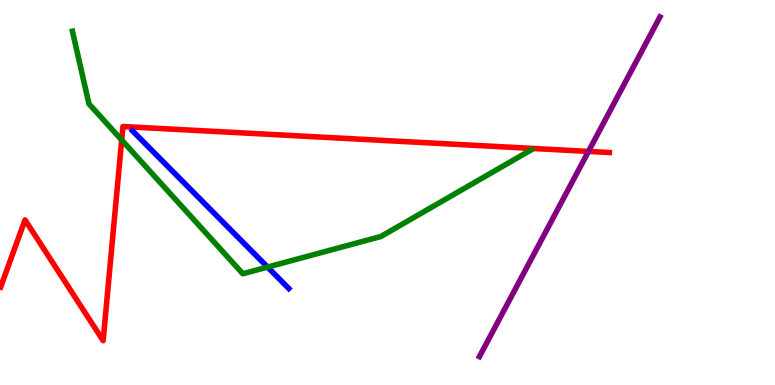[{'lines': ['blue', 'red'], 'intersections': []}, {'lines': ['green', 'red'], 'intersections': [{'x': 1.57, 'y': 6.36}]}, {'lines': ['purple', 'red'], 'intersections': [{'x': 7.59, 'y': 6.07}]}, {'lines': ['blue', 'green'], 'intersections': [{'x': 3.45, 'y': 3.06}]}, {'lines': ['blue', 'purple'], 'intersections': []}, {'lines': ['green', 'purple'], 'intersections': []}]